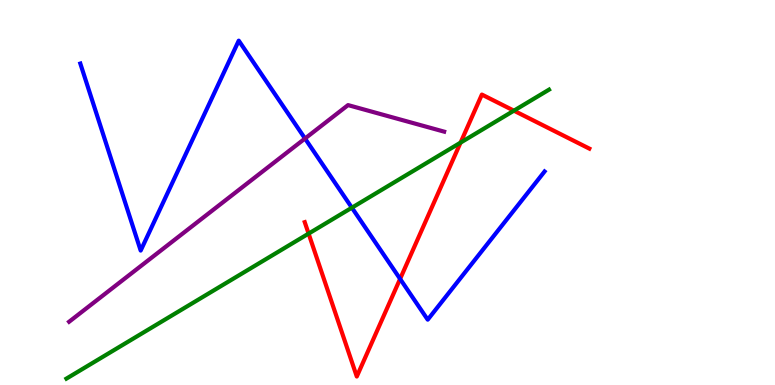[{'lines': ['blue', 'red'], 'intersections': [{'x': 5.16, 'y': 2.76}]}, {'lines': ['green', 'red'], 'intersections': [{'x': 3.98, 'y': 3.93}, {'x': 5.94, 'y': 6.3}, {'x': 6.63, 'y': 7.13}]}, {'lines': ['purple', 'red'], 'intersections': []}, {'lines': ['blue', 'green'], 'intersections': [{'x': 4.54, 'y': 4.61}]}, {'lines': ['blue', 'purple'], 'intersections': [{'x': 3.94, 'y': 6.4}]}, {'lines': ['green', 'purple'], 'intersections': []}]